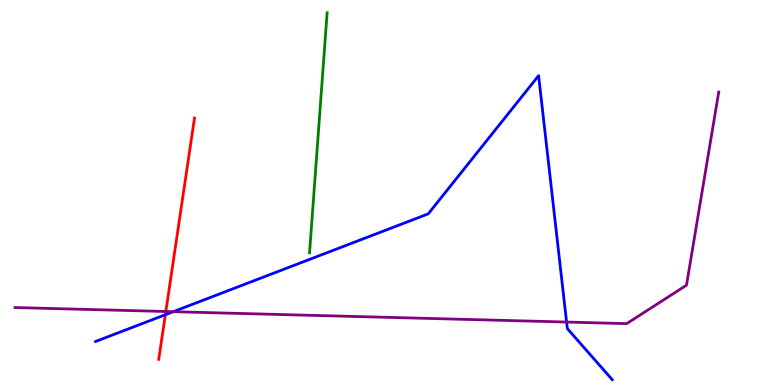[{'lines': ['blue', 'red'], 'intersections': [{'x': 2.13, 'y': 1.83}]}, {'lines': ['green', 'red'], 'intersections': []}, {'lines': ['purple', 'red'], 'intersections': [{'x': 2.14, 'y': 1.91}]}, {'lines': ['blue', 'green'], 'intersections': []}, {'lines': ['blue', 'purple'], 'intersections': [{'x': 2.24, 'y': 1.9}, {'x': 7.31, 'y': 1.63}]}, {'lines': ['green', 'purple'], 'intersections': []}]